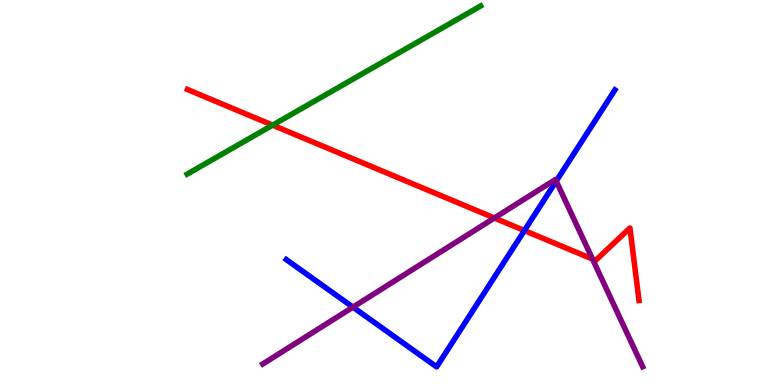[{'lines': ['blue', 'red'], 'intersections': [{'x': 6.77, 'y': 4.01}]}, {'lines': ['green', 'red'], 'intersections': [{'x': 3.52, 'y': 6.75}]}, {'lines': ['purple', 'red'], 'intersections': [{'x': 6.38, 'y': 4.34}, {'x': 7.65, 'y': 3.27}]}, {'lines': ['blue', 'green'], 'intersections': []}, {'lines': ['blue', 'purple'], 'intersections': [{'x': 4.55, 'y': 2.02}, {'x': 7.18, 'y': 5.3}]}, {'lines': ['green', 'purple'], 'intersections': []}]